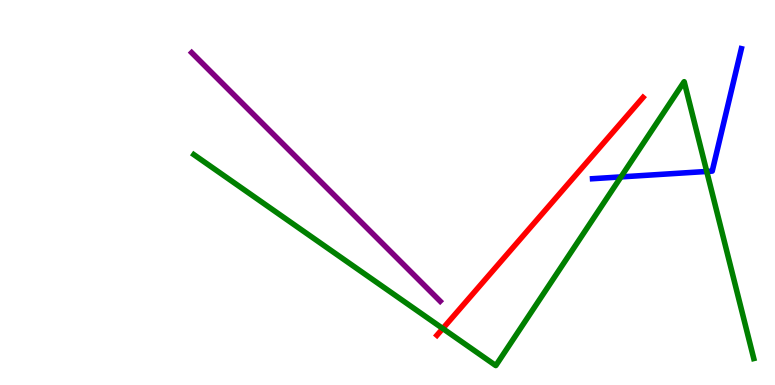[{'lines': ['blue', 'red'], 'intersections': []}, {'lines': ['green', 'red'], 'intersections': [{'x': 5.71, 'y': 1.47}]}, {'lines': ['purple', 'red'], 'intersections': []}, {'lines': ['blue', 'green'], 'intersections': [{'x': 8.01, 'y': 5.41}, {'x': 9.12, 'y': 5.55}]}, {'lines': ['blue', 'purple'], 'intersections': []}, {'lines': ['green', 'purple'], 'intersections': []}]